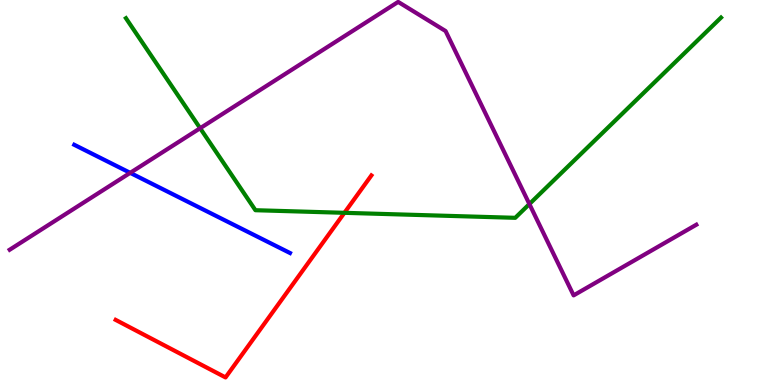[{'lines': ['blue', 'red'], 'intersections': []}, {'lines': ['green', 'red'], 'intersections': [{'x': 4.44, 'y': 4.47}]}, {'lines': ['purple', 'red'], 'intersections': []}, {'lines': ['blue', 'green'], 'intersections': []}, {'lines': ['blue', 'purple'], 'intersections': [{'x': 1.68, 'y': 5.51}]}, {'lines': ['green', 'purple'], 'intersections': [{'x': 2.58, 'y': 6.67}, {'x': 6.83, 'y': 4.7}]}]